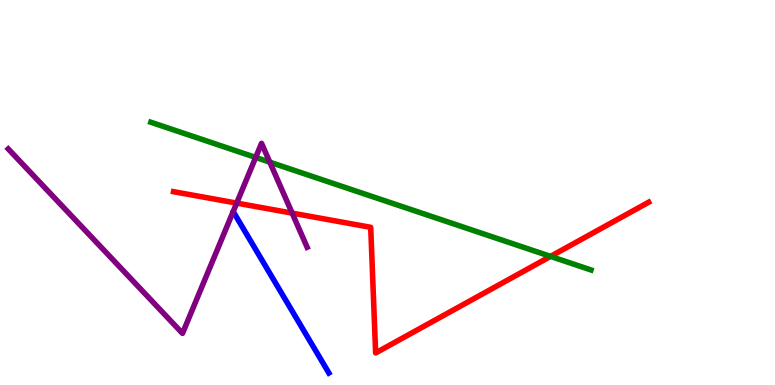[{'lines': ['blue', 'red'], 'intersections': []}, {'lines': ['green', 'red'], 'intersections': [{'x': 7.1, 'y': 3.34}]}, {'lines': ['purple', 'red'], 'intersections': [{'x': 3.05, 'y': 4.72}, {'x': 3.77, 'y': 4.46}]}, {'lines': ['blue', 'green'], 'intersections': []}, {'lines': ['blue', 'purple'], 'intersections': []}, {'lines': ['green', 'purple'], 'intersections': [{'x': 3.3, 'y': 5.91}, {'x': 3.48, 'y': 5.79}]}]